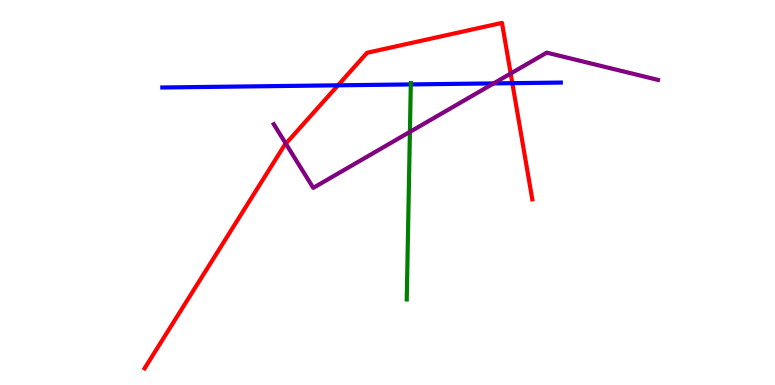[{'lines': ['blue', 'red'], 'intersections': [{'x': 4.36, 'y': 7.78}, {'x': 6.61, 'y': 7.84}]}, {'lines': ['green', 'red'], 'intersections': []}, {'lines': ['purple', 'red'], 'intersections': [{'x': 3.69, 'y': 6.27}, {'x': 6.59, 'y': 8.09}]}, {'lines': ['blue', 'green'], 'intersections': [{'x': 5.3, 'y': 7.81}]}, {'lines': ['blue', 'purple'], 'intersections': [{'x': 6.37, 'y': 7.83}]}, {'lines': ['green', 'purple'], 'intersections': [{'x': 5.29, 'y': 6.57}]}]